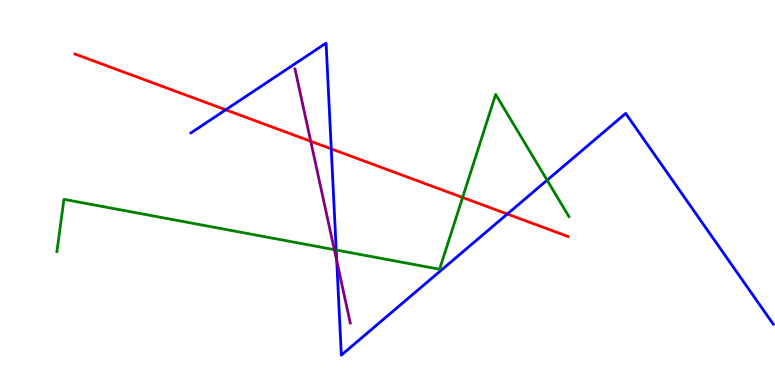[{'lines': ['blue', 'red'], 'intersections': [{'x': 2.91, 'y': 7.15}, {'x': 4.27, 'y': 6.13}, {'x': 6.55, 'y': 4.44}]}, {'lines': ['green', 'red'], 'intersections': [{'x': 5.97, 'y': 4.87}]}, {'lines': ['purple', 'red'], 'intersections': [{'x': 4.01, 'y': 6.33}]}, {'lines': ['blue', 'green'], 'intersections': [{'x': 4.34, 'y': 3.51}, {'x': 7.06, 'y': 5.32}]}, {'lines': ['blue', 'purple'], 'intersections': [{'x': 4.34, 'y': 3.23}]}, {'lines': ['green', 'purple'], 'intersections': [{'x': 4.31, 'y': 3.52}]}]